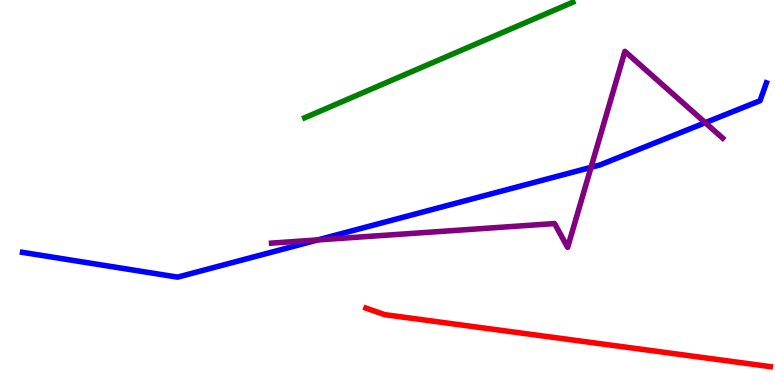[{'lines': ['blue', 'red'], 'intersections': []}, {'lines': ['green', 'red'], 'intersections': []}, {'lines': ['purple', 'red'], 'intersections': []}, {'lines': ['blue', 'green'], 'intersections': []}, {'lines': ['blue', 'purple'], 'intersections': [{'x': 4.1, 'y': 3.77}, {'x': 7.63, 'y': 5.65}, {'x': 9.1, 'y': 6.81}]}, {'lines': ['green', 'purple'], 'intersections': []}]